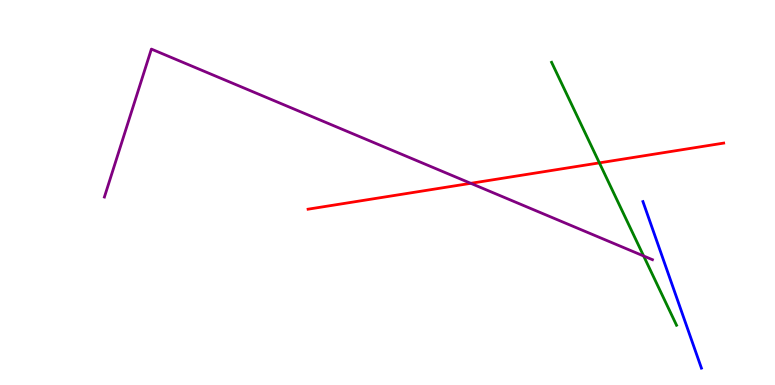[{'lines': ['blue', 'red'], 'intersections': []}, {'lines': ['green', 'red'], 'intersections': [{'x': 7.73, 'y': 5.77}]}, {'lines': ['purple', 'red'], 'intersections': [{'x': 6.07, 'y': 5.24}]}, {'lines': ['blue', 'green'], 'intersections': []}, {'lines': ['blue', 'purple'], 'intersections': []}, {'lines': ['green', 'purple'], 'intersections': [{'x': 8.3, 'y': 3.35}]}]